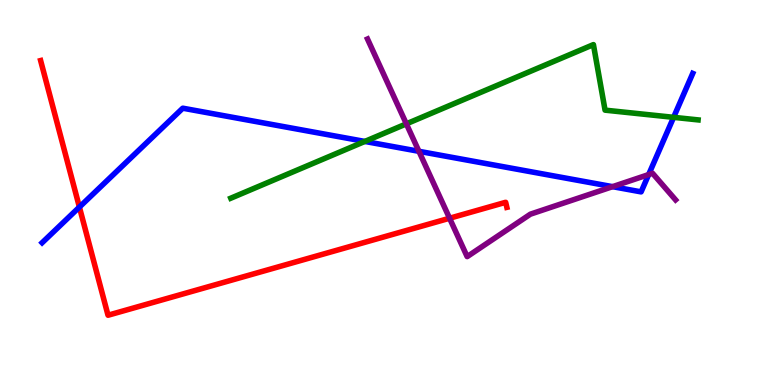[{'lines': ['blue', 'red'], 'intersections': [{'x': 1.02, 'y': 4.62}]}, {'lines': ['green', 'red'], 'intersections': []}, {'lines': ['purple', 'red'], 'intersections': [{'x': 5.8, 'y': 4.33}]}, {'lines': ['blue', 'green'], 'intersections': [{'x': 4.71, 'y': 6.33}, {'x': 8.69, 'y': 6.95}]}, {'lines': ['blue', 'purple'], 'intersections': [{'x': 5.41, 'y': 6.07}, {'x': 7.9, 'y': 5.15}, {'x': 8.37, 'y': 5.47}]}, {'lines': ['green', 'purple'], 'intersections': [{'x': 5.24, 'y': 6.78}]}]